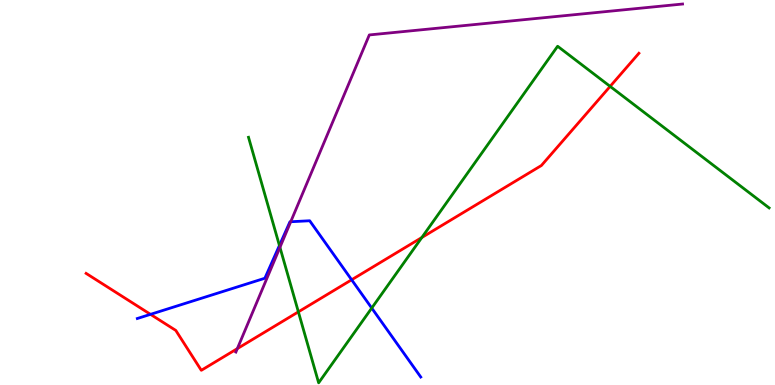[{'lines': ['blue', 'red'], 'intersections': [{'x': 1.94, 'y': 1.84}, {'x': 4.54, 'y': 2.73}]}, {'lines': ['green', 'red'], 'intersections': [{'x': 3.85, 'y': 1.9}, {'x': 5.44, 'y': 3.83}, {'x': 7.87, 'y': 7.76}]}, {'lines': ['purple', 'red'], 'intersections': [{'x': 3.06, 'y': 0.945}]}, {'lines': ['blue', 'green'], 'intersections': [{'x': 3.61, 'y': 3.62}, {'x': 4.8, 'y': 2.0}]}, {'lines': ['blue', 'purple'], 'intersections': [{'x': 3.75, 'y': 4.24}]}, {'lines': ['green', 'purple'], 'intersections': [{'x': 3.61, 'y': 3.58}]}]